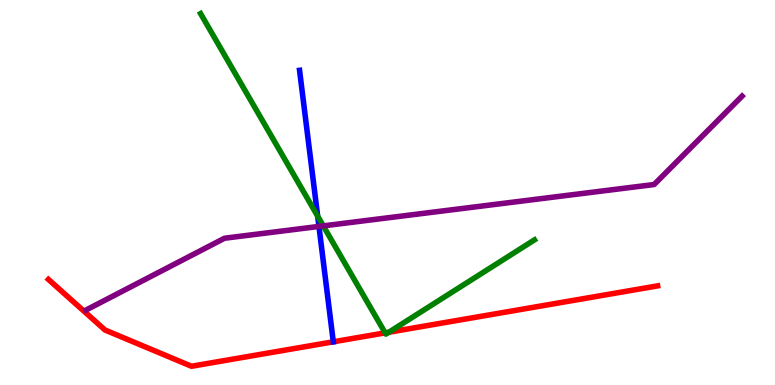[{'lines': ['blue', 'red'], 'intersections': [{'x': 4.3, 'y': 1.12}]}, {'lines': ['green', 'red'], 'intersections': [{'x': 4.97, 'y': 1.35}, {'x': 5.02, 'y': 1.37}]}, {'lines': ['purple', 'red'], 'intersections': []}, {'lines': ['blue', 'green'], 'intersections': [{'x': 4.1, 'y': 4.39}]}, {'lines': ['blue', 'purple'], 'intersections': [{'x': 4.12, 'y': 4.12}]}, {'lines': ['green', 'purple'], 'intersections': [{'x': 4.17, 'y': 4.13}]}]